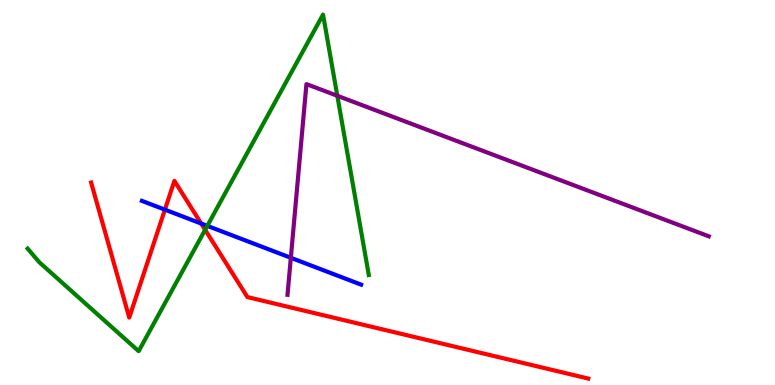[{'lines': ['blue', 'red'], 'intersections': [{'x': 2.13, 'y': 4.55}, {'x': 2.6, 'y': 4.19}]}, {'lines': ['green', 'red'], 'intersections': [{'x': 2.65, 'y': 4.03}]}, {'lines': ['purple', 'red'], 'intersections': []}, {'lines': ['blue', 'green'], 'intersections': [{'x': 2.67, 'y': 4.13}]}, {'lines': ['blue', 'purple'], 'intersections': [{'x': 3.75, 'y': 3.3}]}, {'lines': ['green', 'purple'], 'intersections': [{'x': 4.35, 'y': 7.51}]}]